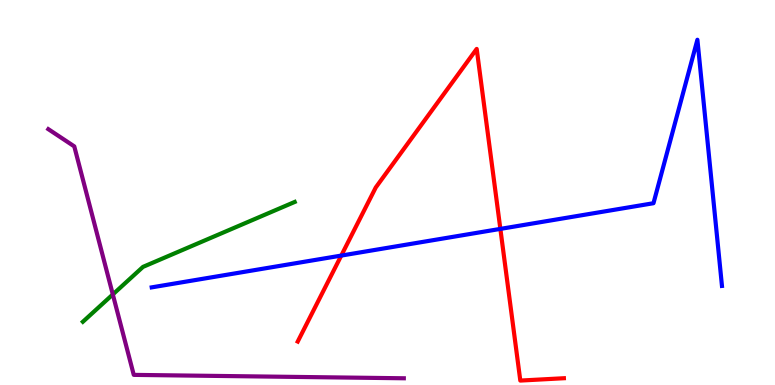[{'lines': ['blue', 'red'], 'intersections': [{'x': 4.4, 'y': 3.36}, {'x': 6.46, 'y': 4.05}]}, {'lines': ['green', 'red'], 'intersections': []}, {'lines': ['purple', 'red'], 'intersections': []}, {'lines': ['blue', 'green'], 'intersections': []}, {'lines': ['blue', 'purple'], 'intersections': []}, {'lines': ['green', 'purple'], 'intersections': [{'x': 1.46, 'y': 2.35}]}]